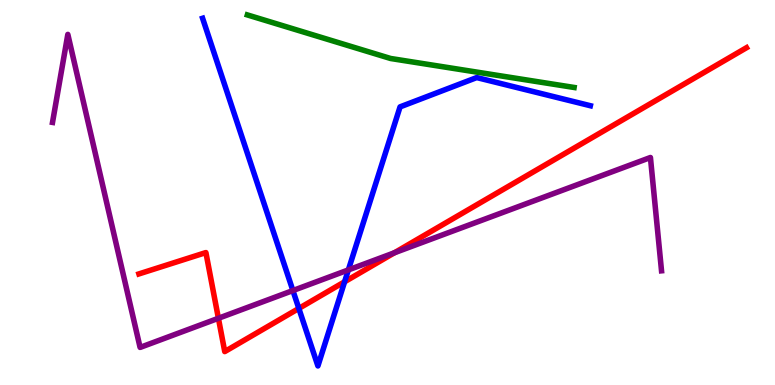[{'lines': ['blue', 'red'], 'intersections': [{'x': 3.86, 'y': 1.99}, {'x': 4.45, 'y': 2.68}]}, {'lines': ['green', 'red'], 'intersections': []}, {'lines': ['purple', 'red'], 'intersections': [{'x': 2.82, 'y': 1.73}, {'x': 5.09, 'y': 3.43}]}, {'lines': ['blue', 'green'], 'intersections': []}, {'lines': ['blue', 'purple'], 'intersections': [{'x': 3.78, 'y': 2.45}, {'x': 4.5, 'y': 2.99}]}, {'lines': ['green', 'purple'], 'intersections': []}]